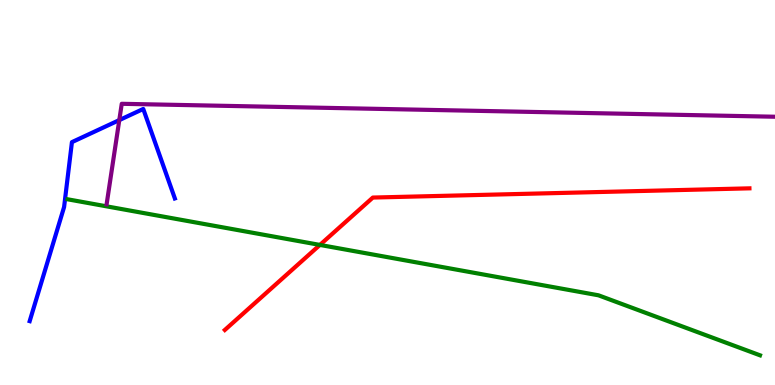[{'lines': ['blue', 'red'], 'intersections': []}, {'lines': ['green', 'red'], 'intersections': [{'x': 4.13, 'y': 3.64}]}, {'lines': ['purple', 'red'], 'intersections': []}, {'lines': ['blue', 'green'], 'intersections': []}, {'lines': ['blue', 'purple'], 'intersections': [{'x': 1.54, 'y': 6.88}]}, {'lines': ['green', 'purple'], 'intersections': []}]